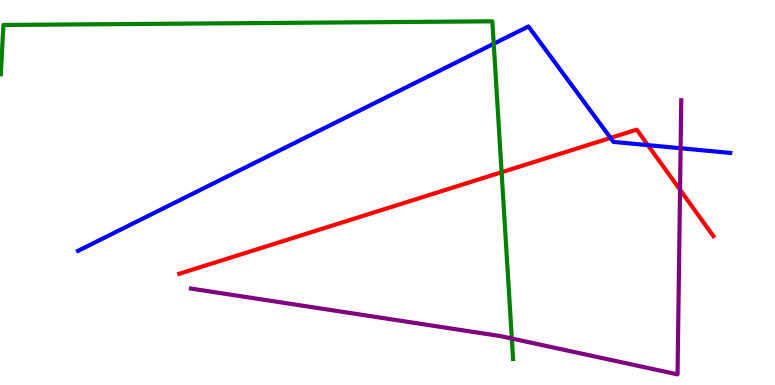[{'lines': ['blue', 'red'], 'intersections': [{'x': 7.88, 'y': 6.42}, {'x': 8.36, 'y': 6.23}]}, {'lines': ['green', 'red'], 'intersections': [{'x': 6.47, 'y': 5.53}]}, {'lines': ['purple', 'red'], 'intersections': [{'x': 8.77, 'y': 5.07}]}, {'lines': ['blue', 'green'], 'intersections': [{'x': 6.37, 'y': 8.86}]}, {'lines': ['blue', 'purple'], 'intersections': [{'x': 8.78, 'y': 6.15}]}, {'lines': ['green', 'purple'], 'intersections': [{'x': 6.6, 'y': 1.21}]}]